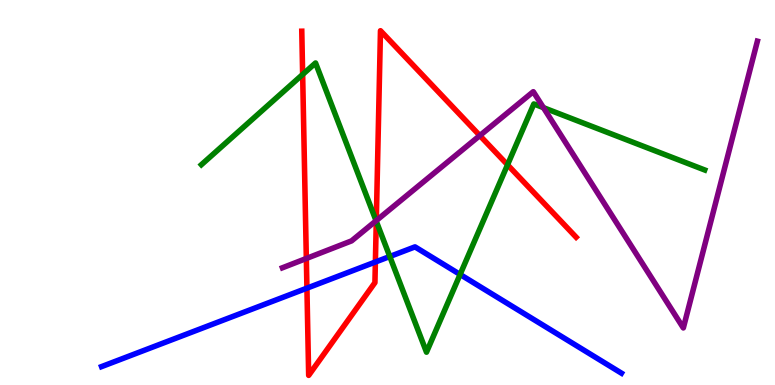[{'lines': ['blue', 'red'], 'intersections': [{'x': 3.96, 'y': 2.52}, {'x': 4.84, 'y': 3.19}]}, {'lines': ['green', 'red'], 'intersections': [{'x': 3.91, 'y': 8.07}, {'x': 4.86, 'y': 4.25}, {'x': 6.55, 'y': 5.72}]}, {'lines': ['purple', 'red'], 'intersections': [{'x': 3.95, 'y': 3.29}, {'x': 4.86, 'y': 4.27}, {'x': 6.19, 'y': 6.48}]}, {'lines': ['blue', 'green'], 'intersections': [{'x': 5.03, 'y': 3.34}, {'x': 5.94, 'y': 2.87}]}, {'lines': ['blue', 'purple'], 'intersections': []}, {'lines': ['green', 'purple'], 'intersections': [{'x': 4.85, 'y': 4.27}, {'x': 7.01, 'y': 7.2}]}]